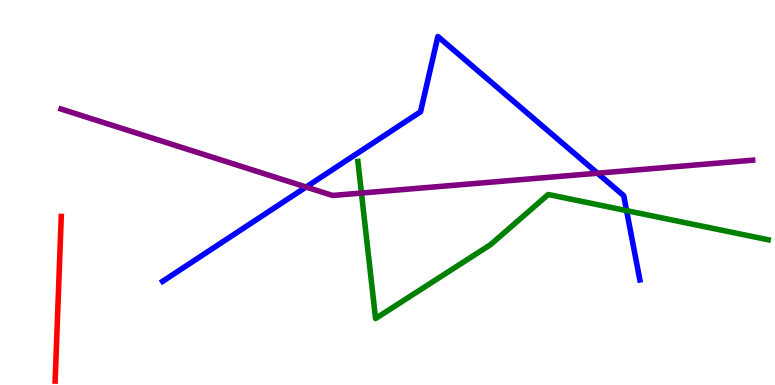[{'lines': ['blue', 'red'], 'intersections': []}, {'lines': ['green', 'red'], 'intersections': []}, {'lines': ['purple', 'red'], 'intersections': []}, {'lines': ['blue', 'green'], 'intersections': [{'x': 8.09, 'y': 4.53}]}, {'lines': ['blue', 'purple'], 'intersections': [{'x': 3.95, 'y': 5.14}, {'x': 7.71, 'y': 5.5}]}, {'lines': ['green', 'purple'], 'intersections': [{'x': 4.66, 'y': 4.99}]}]